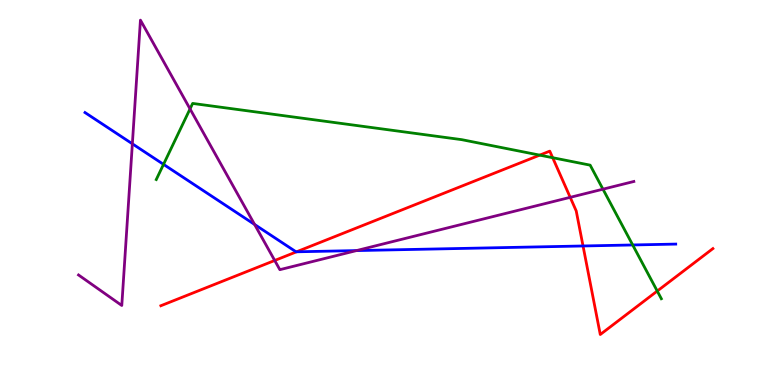[{'lines': ['blue', 'red'], 'intersections': [{'x': 3.83, 'y': 3.46}, {'x': 7.52, 'y': 3.61}]}, {'lines': ['green', 'red'], 'intersections': [{'x': 6.96, 'y': 5.97}, {'x': 7.13, 'y': 5.9}, {'x': 8.48, 'y': 2.44}]}, {'lines': ['purple', 'red'], 'intersections': [{'x': 3.54, 'y': 3.23}, {'x': 7.36, 'y': 4.87}]}, {'lines': ['blue', 'green'], 'intersections': [{'x': 2.11, 'y': 5.73}, {'x': 8.16, 'y': 3.64}]}, {'lines': ['blue', 'purple'], 'intersections': [{'x': 1.71, 'y': 6.26}, {'x': 3.29, 'y': 4.17}, {'x': 4.6, 'y': 3.49}]}, {'lines': ['green', 'purple'], 'intersections': [{'x': 2.45, 'y': 7.17}, {'x': 7.78, 'y': 5.09}]}]